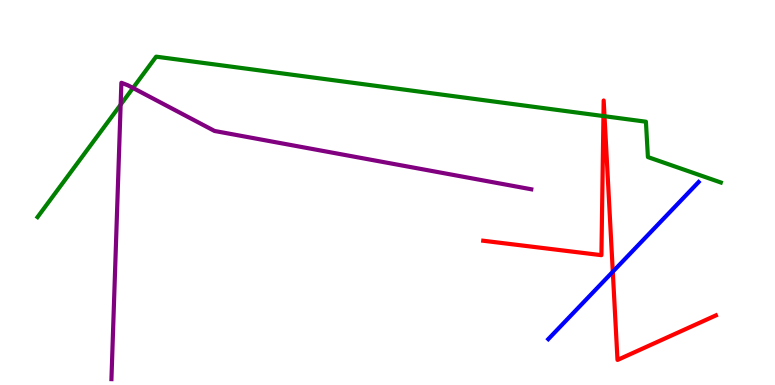[{'lines': ['blue', 'red'], 'intersections': [{'x': 7.91, 'y': 2.94}]}, {'lines': ['green', 'red'], 'intersections': [{'x': 7.79, 'y': 6.99}, {'x': 7.8, 'y': 6.98}]}, {'lines': ['purple', 'red'], 'intersections': []}, {'lines': ['blue', 'green'], 'intersections': []}, {'lines': ['blue', 'purple'], 'intersections': []}, {'lines': ['green', 'purple'], 'intersections': [{'x': 1.56, 'y': 7.28}, {'x': 1.72, 'y': 7.71}]}]